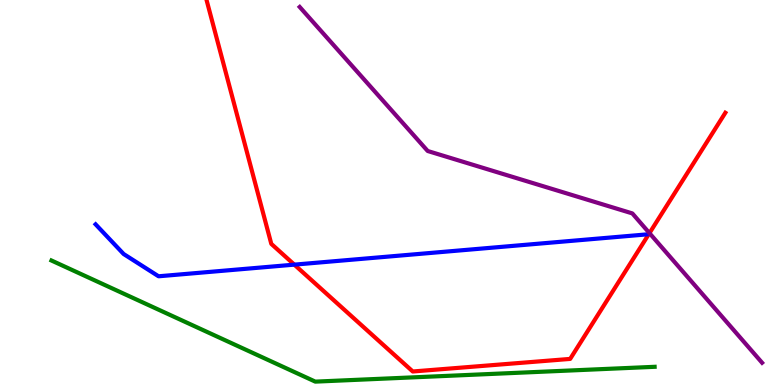[{'lines': ['blue', 'red'], 'intersections': [{'x': 3.8, 'y': 3.13}]}, {'lines': ['green', 'red'], 'intersections': []}, {'lines': ['purple', 'red'], 'intersections': [{'x': 8.38, 'y': 3.94}]}, {'lines': ['blue', 'green'], 'intersections': []}, {'lines': ['blue', 'purple'], 'intersections': []}, {'lines': ['green', 'purple'], 'intersections': []}]